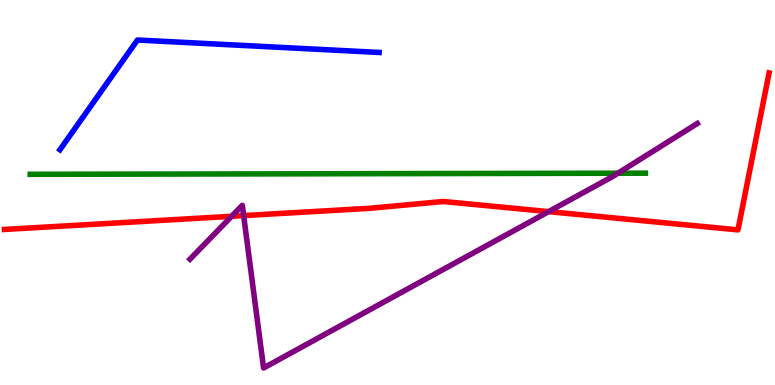[{'lines': ['blue', 'red'], 'intersections': []}, {'lines': ['green', 'red'], 'intersections': []}, {'lines': ['purple', 'red'], 'intersections': [{'x': 2.99, 'y': 4.38}, {'x': 3.14, 'y': 4.4}, {'x': 7.08, 'y': 4.5}]}, {'lines': ['blue', 'green'], 'intersections': []}, {'lines': ['blue', 'purple'], 'intersections': []}, {'lines': ['green', 'purple'], 'intersections': [{'x': 7.97, 'y': 5.5}]}]